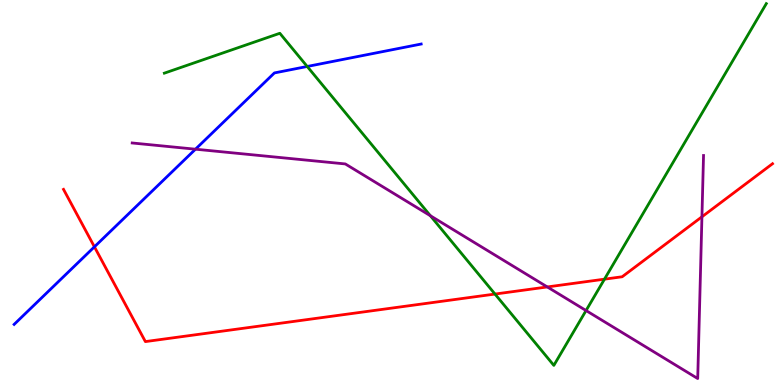[{'lines': ['blue', 'red'], 'intersections': [{'x': 1.22, 'y': 3.59}]}, {'lines': ['green', 'red'], 'intersections': [{'x': 6.39, 'y': 2.36}, {'x': 7.8, 'y': 2.75}]}, {'lines': ['purple', 'red'], 'intersections': [{'x': 7.06, 'y': 2.55}, {'x': 9.06, 'y': 4.37}]}, {'lines': ['blue', 'green'], 'intersections': [{'x': 3.96, 'y': 8.27}]}, {'lines': ['blue', 'purple'], 'intersections': [{'x': 2.52, 'y': 6.12}]}, {'lines': ['green', 'purple'], 'intersections': [{'x': 5.55, 'y': 4.4}, {'x': 7.56, 'y': 1.93}]}]